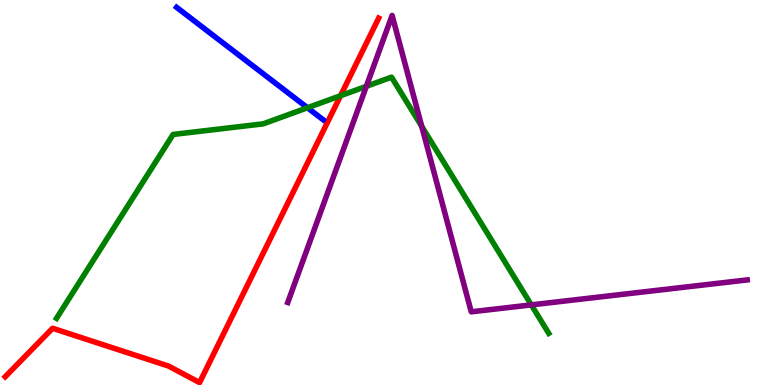[{'lines': ['blue', 'red'], 'intersections': []}, {'lines': ['green', 'red'], 'intersections': [{'x': 4.39, 'y': 7.51}]}, {'lines': ['purple', 'red'], 'intersections': []}, {'lines': ['blue', 'green'], 'intersections': [{'x': 3.97, 'y': 7.2}]}, {'lines': ['blue', 'purple'], 'intersections': []}, {'lines': ['green', 'purple'], 'intersections': [{'x': 4.73, 'y': 7.76}, {'x': 5.44, 'y': 6.72}, {'x': 6.86, 'y': 2.08}]}]